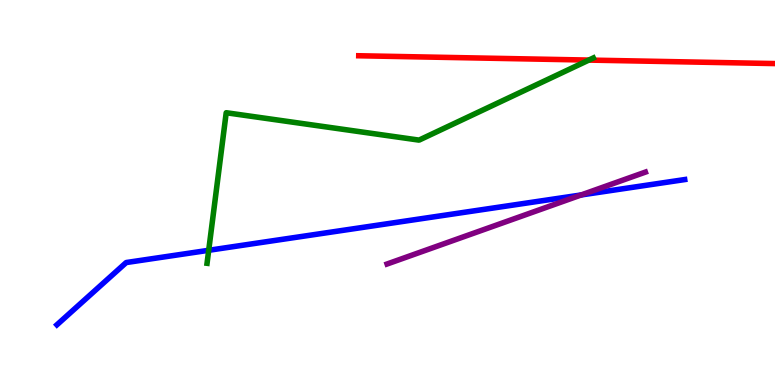[{'lines': ['blue', 'red'], 'intersections': []}, {'lines': ['green', 'red'], 'intersections': [{'x': 7.6, 'y': 8.44}]}, {'lines': ['purple', 'red'], 'intersections': []}, {'lines': ['blue', 'green'], 'intersections': [{'x': 2.69, 'y': 3.5}]}, {'lines': ['blue', 'purple'], 'intersections': [{'x': 7.5, 'y': 4.94}]}, {'lines': ['green', 'purple'], 'intersections': []}]